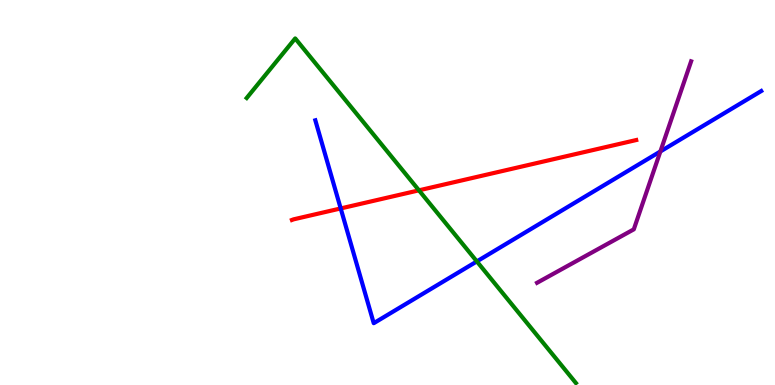[{'lines': ['blue', 'red'], 'intersections': [{'x': 4.4, 'y': 4.59}]}, {'lines': ['green', 'red'], 'intersections': [{'x': 5.41, 'y': 5.06}]}, {'lines': ['purple', 'red'], 'intersections': []}, {'lines': ['blue', 'green'], 'intersections': [{'x': 6.15, 'y': 3.21}]}, {'lines': ['blue', 'purple'], 'intersections': [{'x': 8.52, 'y': 6.07}]}, {'lines': ['green', 'purple'], 'intersections': []}]